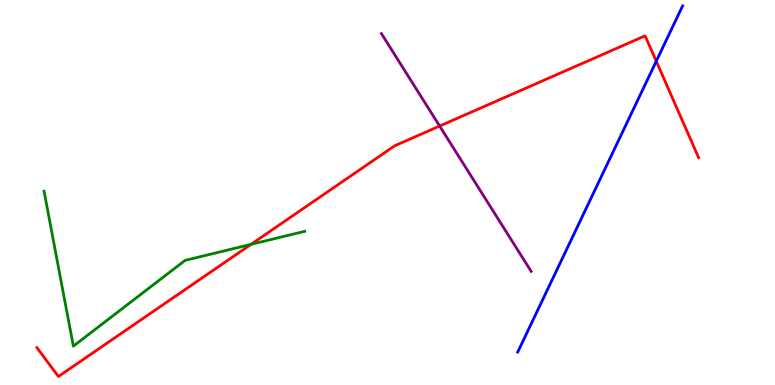[{'lines': ['blue', 'red'], 'intersections': [{'x': 8.47, 'y': 8.41}]}, {'lines': ['green', 'red'], 'intersections': [{'x': 3.24, 'y': 3.65}]}, {'lines': ['purple', 'red'], 'intersections': [{'x': 5.67, 'y': 6.73}]}, {'lines': ['blue', 'green'], 'intersections': []}, {'lines': ['blue', 'purple'], 'intersections': []}, {'lines': ['green', 'purple'], 'intersections': []}]